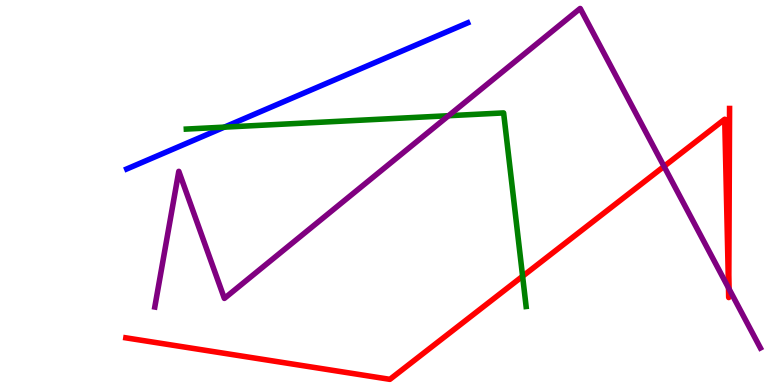[{'lines': ['blue', 'red'], 'intersections': []}, {'lines': ['green', 'red'], 'intersections': [{'x': 6.74, 'y': 2.82}]}, {'lines': ['purple', 'red'], 'intersections': [{'x': 8.57, 'y': 5.68}, {'x': 9.4, 'y': 2.52}, {'x': 9.4, 'y': 2.51}]}, {'lines': ['blue', 'green'], 'intersections': [{'x': 2.9, 'y': 6.7}]}, {'lines': ['blue', 'purple'], 'intersections': []}, {'lines': ['green', 'purple'], 'intersections': [{'x': 5.79, 'y': 6.99}]}]